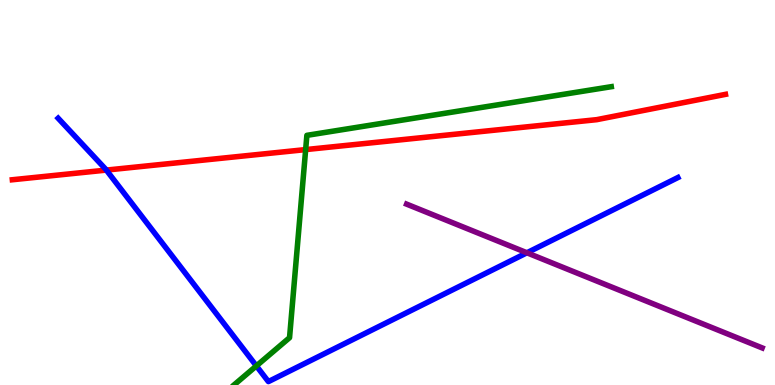[{'lines': ['blue', 'red'], 'intersections': [{'x': 1.37, 'y': 5.58}]}, {'lines': ['green', 'red'], 'intersections': [{'x': 3.94, 'y': 6.11}]}, {'lines': ['purple', 'red'], 'intersections': []}, {'lines': ['blue', 'green'], 'intersections': [{'x': 3.31, 'y': 0.496}]}, {'lines': ['blue', 'purple'], 'intersections': [{'x': 6.8, 'y': 3.43}]}, {'lines': ['green', 'purple'], 'intersections': []}]